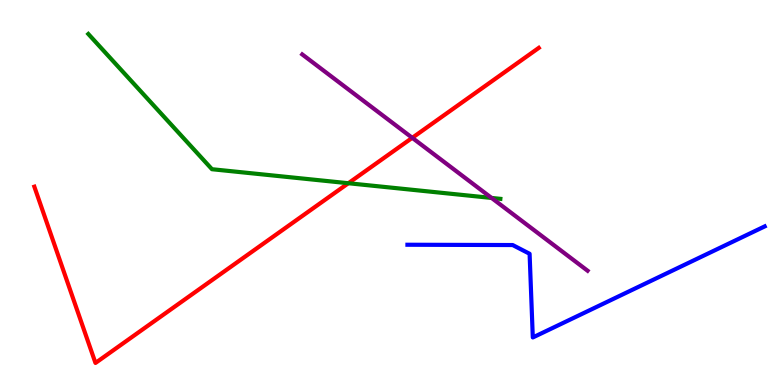[{'lines': ['blue', 'red'], 'intersections': []}, {'lines': ['green', 'red'], 'intersections': [{'x': 4.49, 'y': 5.24}]}, {'lines': ['purple', 'red'], 'intersections': [{'x': 5.32, 'y': 6.42}]}, {'lines': ['blue', 'green'], 'intersections': []}, {'lines': ['blue', 'purple'], 'intersections': []}, {'lines': ['green', 'purple'], 'intersections': [{'x': 6.34, 'y': 4.86}]}]